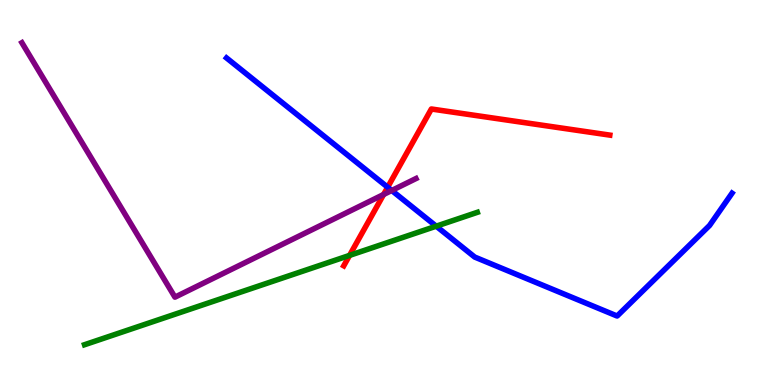[{'lines': ['blue', 'red'], 'intersections': [{'x': 5.0, 'y': 5.14}]}, {'lines': ['green', 'red'], 'intersections': [{'x': 4.51, 'y': 3.37}]}, {'lines': ['purple', 'red'], 'intersections': [{'x': 4.95, 'y': 4.95}]}, {'lines': ['blue', 'green'], 'intersections': [{'x': 5.63, 'y': 4.13}]}, {'lines': ['blue', 'purple'], 'intersections': [{'x': 5.05, 'y': 5.05}]}, {'lines': ['green', 'purple'], 'intersections': []}]